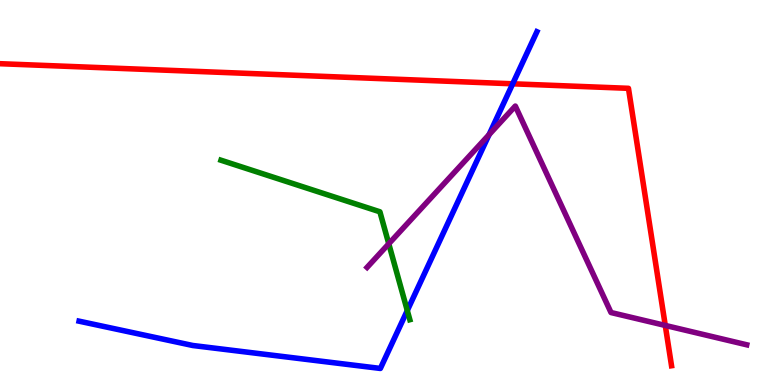[{'lines': ['blue', 'red'], 'intersections': [{'x': 6.62, 'y': 7.82}]}, {'lines': ['green', 'red'], 'intersections': []}, {'lines': ['purple', 'red'], 'intersections': [{'x': 8.58, 'y': 1.55}]}, {'lines': ['blue', 'green'], 'intersections': [{'x': 5.26, 'y': 1.93}]}, {'lines': ['blue', 'purple'], 'intersections': [{'x': 6.31, 'y': 6.5}]}, {'lines': ['green', 'purple'], 'intersections': [{'x': 5.02, 'y': 3.67}]}]